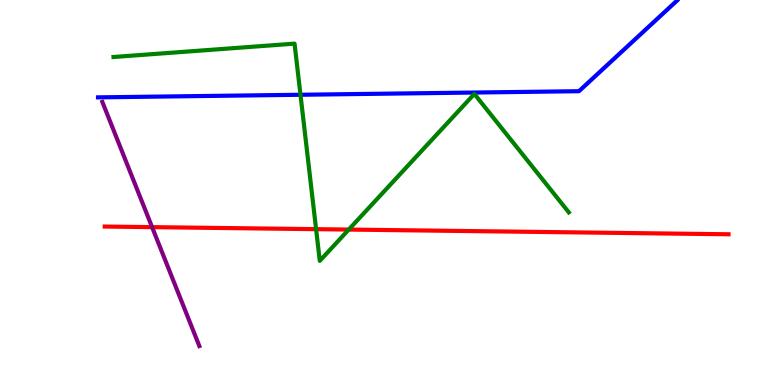[{'lines': ['blue', 'red'], 'intersections': []}, {'lines': ['green', 'red'], 'intersections': [{'x': 4.08, 'y': 4.05}, {'x': 4.5, 'y': 4.04}]}, {'lines': ['purple', 'red'], 'intersections': [{'x': 1.96, 'y': 4.1}]}, {'lines': ['blue', 'green'], 'intersections': [{'x': 3.88, 'y': 7.54}]}, {'lines': ['blue', 'purple'], 'intersections': []}, {'lines': ['green', 'purple'], 'intersections': []}]